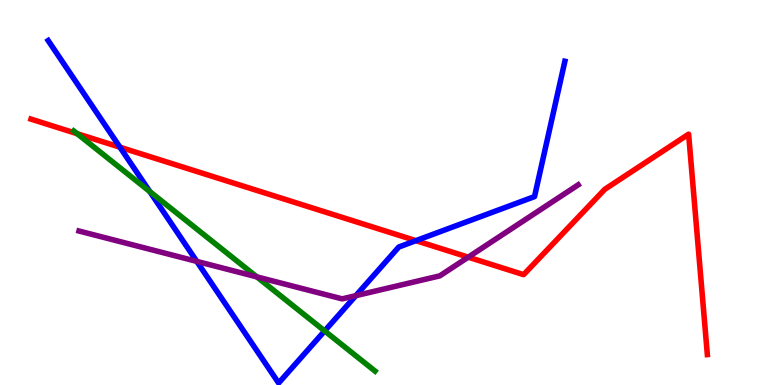[{'lines': ['blue', 'red'], 'intersections': [{'x': 1.55, 'y': 6.18}, {'x': 5.37, 'y': 3.75}]}, {'lines': ['green', 'red'], 'intersections': [{'x': 0.996, 'y': 6.53}]}, {'lines': ['purple', 'red'], 'intersections': [{'x': 6.04, 'y': 3.32}]}, {'lines': ['blue', 'green'], 'intersections': [{'x': 1.93, 'y': 5.02}, {'x': 4.19, 'y': 1.4}]}, {'lines': ['blue', 'purple'], 'intersections': [{'x': 2.54, 'y': 3.21}, {'x': 4.59, 'y': 2.32}]}, {'lines': ['green', 'purple'], 'intersections': [{'x': 3.31, 'y': 2.81}]}]